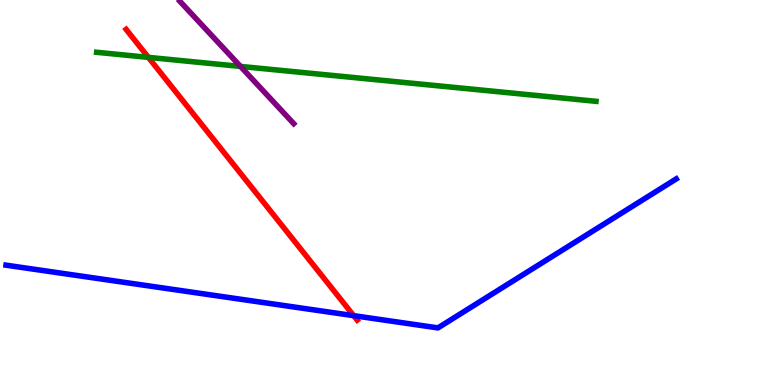[{'lines': ['blue', 'red'], 'intersections': [{'x': 4.56, 'y': 1.8}]}, {'lines': ['green', 'red'], 'intersections': [{'x': 1.91, 'y': 8.51}]}, {'lines': ['purple', 'red'], 'intersections': []}, {'lines': ['blue', 'green'], 'intersections': []}, {'lines': ['blue', 'purple'], 'intersections': []}, {'lines': ['green', 'purple'], 'intersections': [{'x': 3.1, 'y': 8.27}]}]